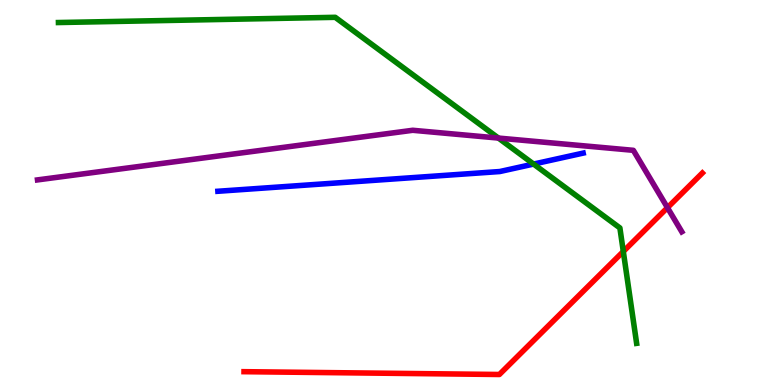[{'lines': ['blue', 'red'], 'intersections': []}, {'lines': ['green', 'red'], 'intersections': [{'x': 8.04, 'y': 3.47}]}, {'lines': ['purple', 'red'], 'intersections': [{'x': 8.61, 'y': 4.61}]}, {'lines': ['blue', 'green'], 'intersections': [{'x': 6.88, 'y': 5.74}]}, {'lines': ['blue', 'purple'], 'intersections': []}, {'lines': ['green', 'purple'], 'intersections': [{'x': 6.43, 'y': 6.41}]}]